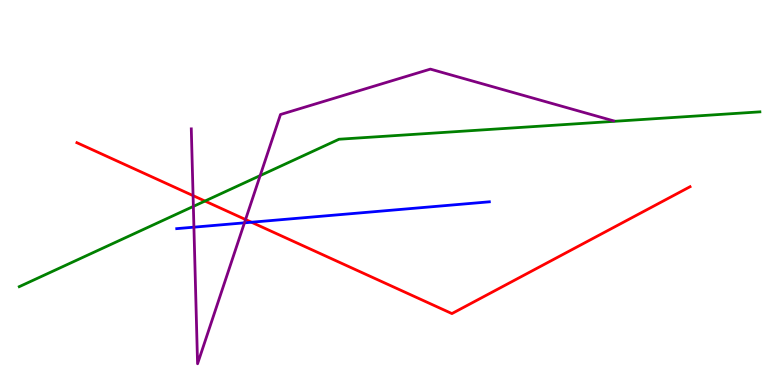[{'lines': ['blue', 'red'], 'intersections': [{'x': 3.24, 'y': 4.23}]}, {'lines': ['green', 'red'], 'intersections': [{'x': 2.64, 'y': 4.78}]}, {'lines': ['purple', 'red'], 'intersections': [{'x': 2.49, 'y': 4.92}, {'x': 3.17, 'y': 4.3}]}, {'lines': ['blue', 'green'], 'intersections': []}, {'lines': ['blue', 'purple'], 'intersections': [{'x': 2.5, 'y': 4.1}, {'x': 3.15, 'y': 4.21}]}, {'lines': ['green', 'purple'], 'intersections': [{'x': 2.49, 'y': 4.64}, {'x': 3.36, 'y': 5.44}]}]